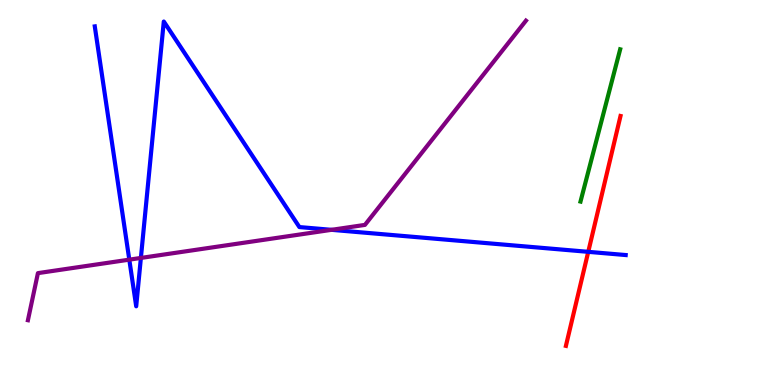[{'lines': ['blue', 'red'], 'intersections': [{'x': 7.59, 'y': 3.46}]}, {'lines': ['green', 'red'], 'intersections': []}, {'lines': ['purple', 'red'], 'intersections': []}, {'lines': ['blue', 'green'], 'intersections': []}, {'lines': ['blue', 'purple'], 'intersections': [{'x': 1.67, 'y': 3.26}, {'x': 1.82, 'y': 3.3}, {'x': 4.28, 'y': 4.03}]}, {'lines': ['green', 'purple'], 'intersections': []}]